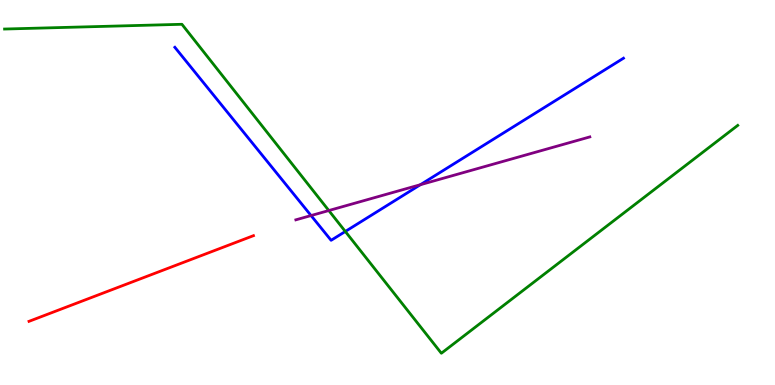[{'lines': ['blue', 'red'], 'intersections': []}, {'lines': ['green', 'red'], 'intersections': []}, {'lines': ['purple', 'red'], 'intersections': []}, {'lines': ['blue', 'green'], 'intersections': [{'x': 4.46, 'y': 3.99}]}, {'lines': ['blue', 'purple'], 'intersections': [{'x': 4.01, 'y': 4.4}, {'x': 5.42, 'y': 5.2}]}, {'lines': ['green', 'purple'], 'intersections': [{'x': 4.24, 'y': 4.53}]}]